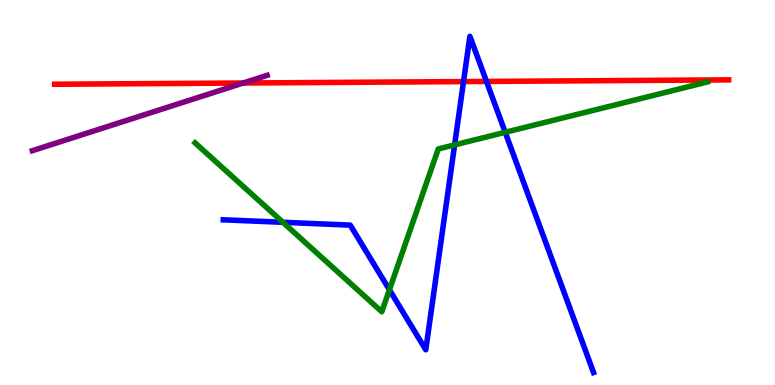[{'lines': ['blue', 'red'], 'intersections': [{'x': 5.98, 'y': 7.88}, {'x': 6.28, 'y': 7.88}]}, {'lines': ['green', 'red'], 'intersections': []}, {'lines': ['purple', 'red'], 'intersections': [{'x': 3.14, 'y': 7.84}]}, {'lines': ['blue', 'green'], 'intersections': [{'x': 3.65, 'y': 4.23}, {'x': 5.02, 'y': 2.47}, {'x': 5.87, 'y': 6.24}, {'x': 6.52, 'y': 6.56}]}, {'lines': ['blue', 'purple'], 'intersections': []}, {'lines': ['green', 'purple'], 'intersections': []}]